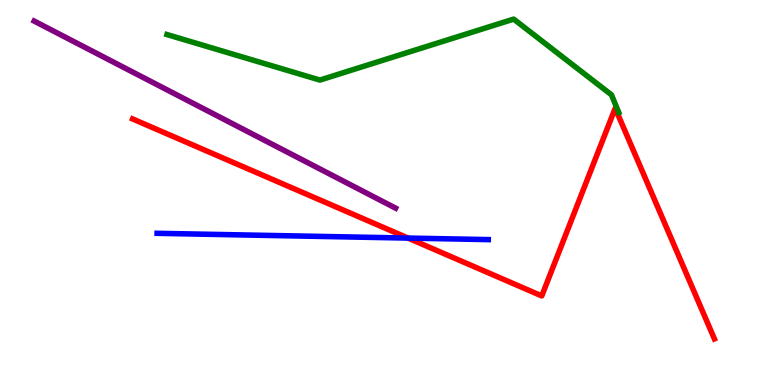[{'lines': ['blue', 'red'], 'intersections': [{'x': 5.27, 'y': 3.82}]}, {'lines': ['green', 'red'], 'intersections': []}, {'lines': ['purple', 'red'], 'intersections': []}, {'lines': ['blue', 'green'], 'intersections': []}, {'lines': ['blue', 'purple'], 'intersections': []}, {'lines': ['green', 'purple'], 'intersections': []}]